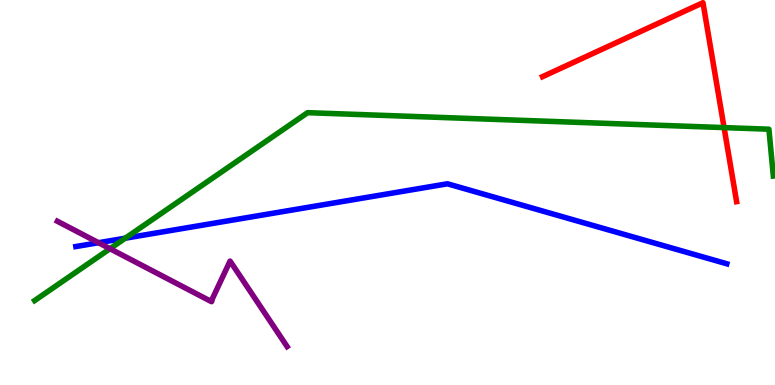[{'lines': ['blue', 'red'], 'intersections': []}, {'lines': ['green', 'red'], 'intersections': [{'x': 9.34, 'y': 6.69}]}, {'lines': ['purple', 'red'], 'intersections': []}, {'lines': ['blue', 'green'], 'intersections': [{'x': 1.62, 'y': 3.81}]}, {'lines': ['blue', 'purple'], 'intersections': [{'x': 1.27, 'y': 3.7}]}, {'lines': ['green', 'purple'], 'intersections': [{'x': 1.42, 'y': 3.54}]}]